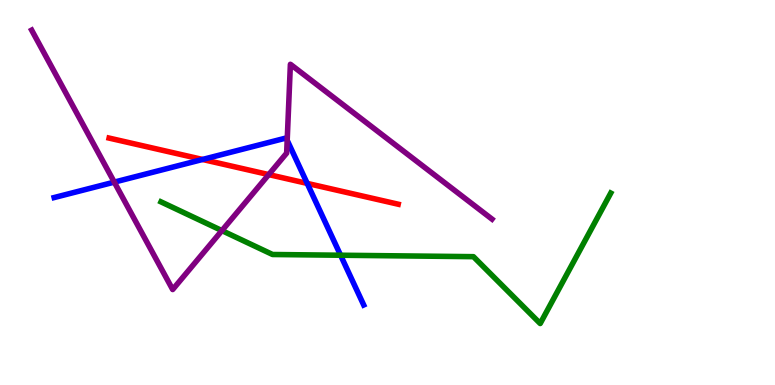[{'lines': ['blue', 'red'], 'intersections': [{'x': 2.61, 'y': 5.86}, {'x': 3.96, 'y': 5.24}]}, {'lines': ['green', 'red'], 'intersections': []}, {'lines': ['purple', 'red'], 'intersections': [{'x': 3.47, 'y': 5.47}]}, {'lines': ['blue', 'green'], 'intersections': [{'x': 4.39, 'y': 3.37}]}, {'lines': ['blue', 'purple'], 'intersections': [{'x': 1.47, 'y': 5.27}, {'x': 3.71, 'y': 6.36}]}, {'lines': ['green', 'purple'], 'intersections': [{'x': 2.86, 'y': 4.01}]}]